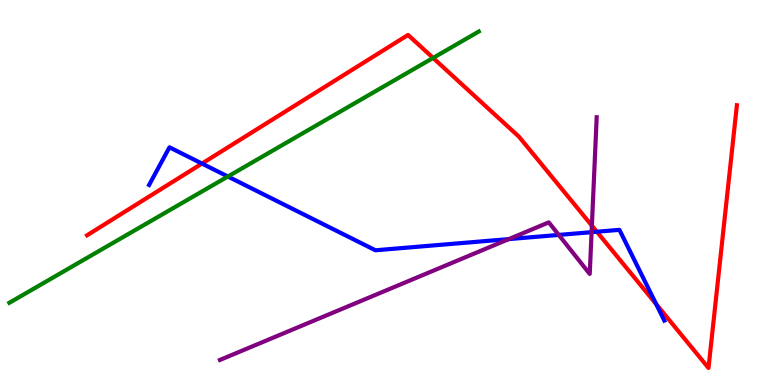[{'lines': ['blue', 'red'], 'intersections': [{'x': 2.61, 'y': 5.75}, {'x': 7.7, 'y': 3.98}, {'x': 8.47, 'y': 2.1}]}, {'lines': ['green', 'red'], 'intersections': [{'x': 5.59, 'y': 8.5}]}, {'lines': ['purple', 'red'], 'intersections': [{'x': 7.64, 'y': 4.14}]}, {'lines': ['blue', 'green'], 'intersections': [{'x': 2.94, 'y': 5.42}]}, {'lines': ['blue', 'purple'], 'intersections': [{'x': 6.56, 'y': 3.79}, {'x': 7.21, 'y': 3.9}, {'x': 7.63, 'y': 3.97}]}, {'lines': ['green', 'purple'], 'intersections': []}]